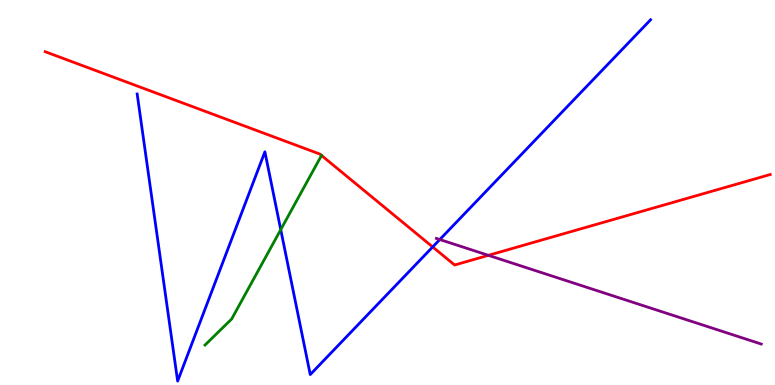[{'lines': ['blue', 'red'], 'intersections': [{'x': 5.58, 'y': 3.59}]}, {'lines': ['green', 'red'], 'intersections': [{'x': 4.15, 'y': 5.96}]}, {'lines': ['purple', 'red'], 'intersections': [{'x': 6.3, 'y': 3.37}]}, {'lines': ['blue', 'green'], 'intersections': [{'x': 3.62, 'y': 4.03}]}, {'lines': ['blue', 'purple'], 'intersections': [{'x': 5.67, 'y': 3.78}]}, {'lines': ['green', 'purple'], 'intersections': []}]